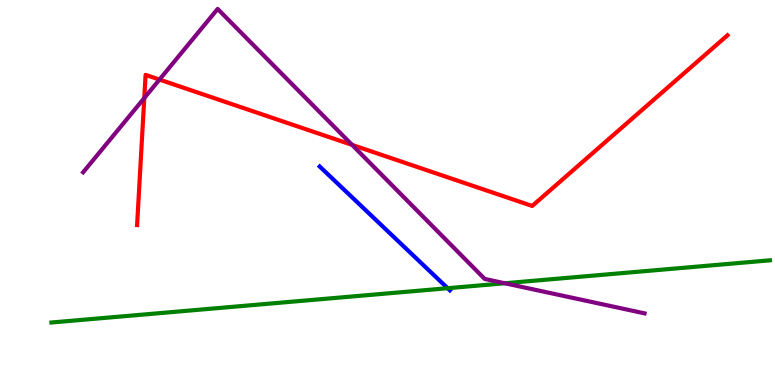[{'lines': ['blue', 'red'], 'intersections': []}, {'lines': ['green', 'red'], 'intersections': []}, {'lines': ['purple', 'red'], 'intersections': [{'x': 1.86, 'y': 7.45}, {'x': 2.06, 'y': 7.93}, {'x': 4.54, 'y': 6.24}]}, {'lines': ['blue', 'green'], 'intersections': [{'x': 5.78, 'y': 2.51}]}, {'lines': ['blue', 'purple'], 'intersections': []}, {'lines': ['green', 'purple'], 'intersections': [{'x': 6.51, 'y': 2.64}]}]